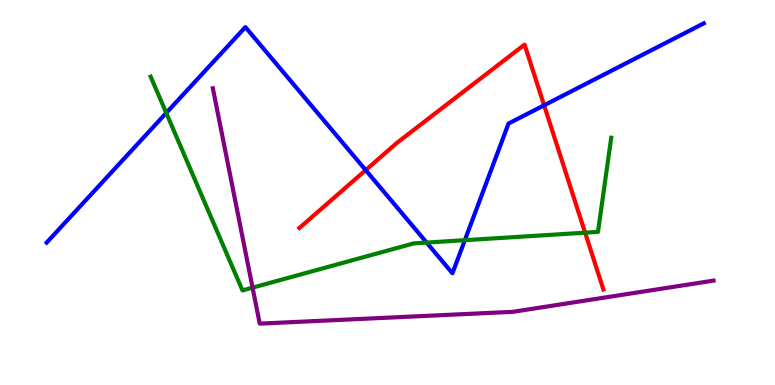[{'lines': ['blue', 'red'], 'intersections': [{'x': 4.72, 'y': 5.58}, {'x': 7.02, 'y': 7.27}]}, {'lines': ['green', 'red'], 'intersections': [{'x': 7.55, 'y': 3.96}]}, {'lines': ['purple', 'red'], 'intersections': []}, {'lines': ['blue', 'green'], 'intersections': [{'x': 2.15, 'y': 7.07}, {'x': 5.5, 'y': 3.7}, {'x': 6.0, 'y': 3.76}]}, {'lines': ['blue', 'purple'], 'intersections': []}, {'lines': ['green', 'purple'], 'intersections': [{'x': 3.26, 'y': 2.53}]}]